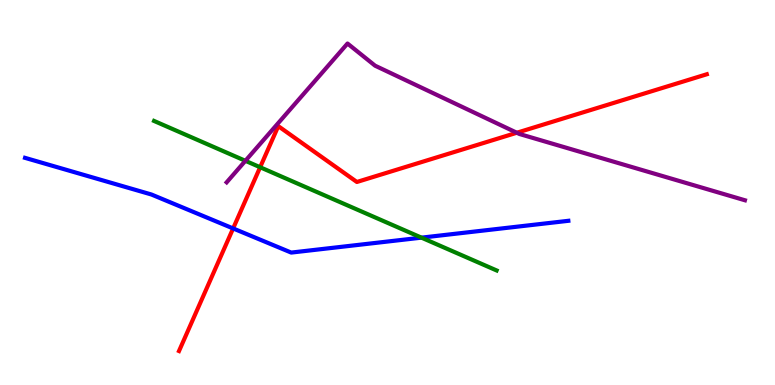[{'lines': ['blue', 'red'], 'intersections': [{'x': 3.01, 'y': 4.07}]}, {'lines': ['green', 'red'], 'intersections': [{'x': 3.36, 'y': 5.66}]}, {'lines': ['purple', 'red'], 'intersections': [{'x': 6.67, 'y': 6.55}]}, {'lines': ['blue', 'green'], 'intersections': [{'x': 5.44, 'y': 3.83}]}, {'lines': ['blue', 'purple'], 'intersections': []}, {'lines': ['green', 'purple'], 'intersections': [{'x': 3.17, 'y': 5.82}]}]